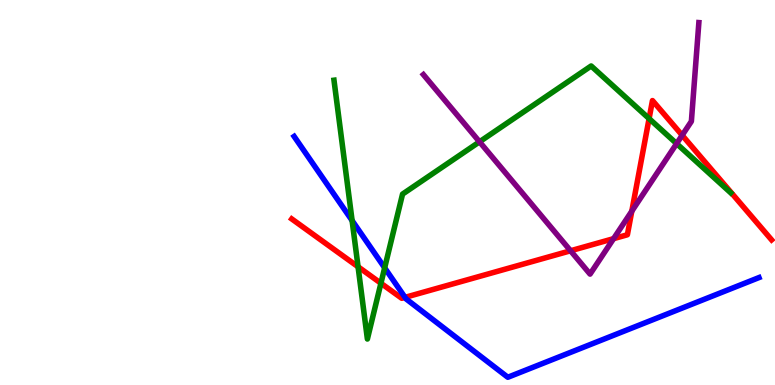[{'lines': ['blue', 'red'], 'intersections': [{'x': 5.23, 'y': 2.28}]}, {'lines': ['green', 'red'], 'intersections': [{'x': 4.62, 'y': 3.07}, {'x': 4.92, 'y': 2.64}, {'x': 8.38, 'y': 6.92}]}, {'lines': ['purple', 'red'], 'intersections': [{'x': 7.36, 'y': 3.49}, {'x': 7.92, 'y': 3.8}, {'x': 8.15, 'y': 4.51}, {'x': 8.8, 'y': 6.49}]}, {'lines': ['blue', 'green'], 'intersections': [{'x': 4.54, 'y': 4.27}, {'x': 4.96, 'y': 3.04}]}, {'lines': ['blue', 'purple'], 'intersections': []}, {'lines': ['green', 'purple'], 'intersections': [{'x': 6.19, 'y': 6.32}, {'x': 8.73, 'y': 6.27}]}]